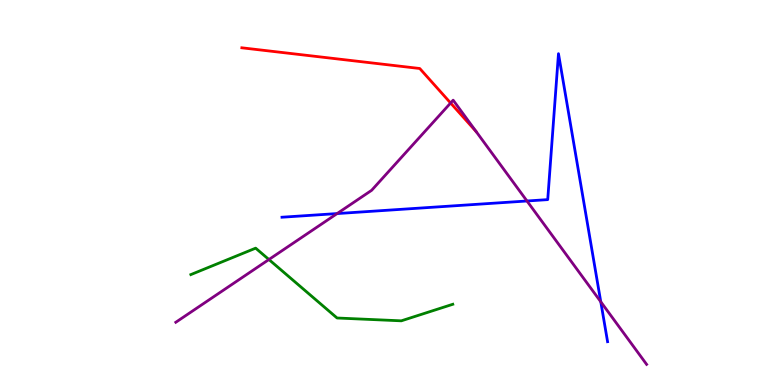[{'lines': ['blue', 'red'], 'intersections': []}, {'lines': ['green', 'red'], 'intersections': []}, {'lines': ['purple', 'red'], 'intersections': [{'x': 5.81, 'y': 7.32}]}, {'lines': ['blue', 'green'], 'intersections': []}, {'lines': ['blue', 'purple'], 'intersections': [{'x': 4.35, 'y': 4.45}, {'x': 6.8, 'y': 4.78}, {'x': 7.75, 'y': 2.16}]}, {'lines': ['green', 'purple'], 'intersections': [{'x': 3.47, 'y': 3.26}]}]